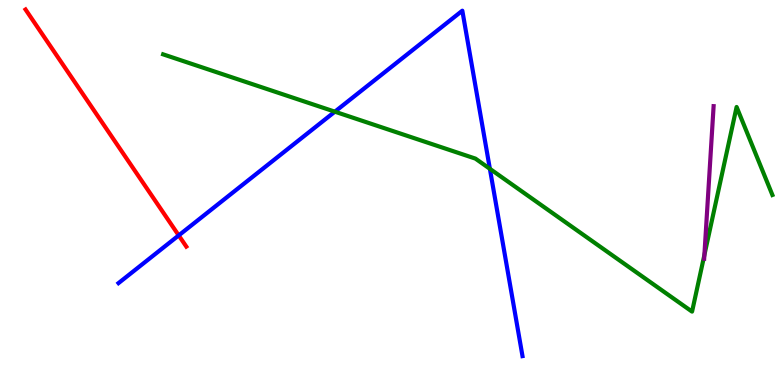[{'lines': ['blue', 'red'], 'intersections': [{'x': 2.31, 'y': 3.89}]}, {'lines': ['green', 'red'], 'intersections': []}, {'lines': ['purple', 'red'], 'intersections': []}, {'lines': ['blue', 'green'], 'intersections': [{'x': 4.32, 'y': 7.1}, {'x': 6.32, 'y': 5.62}]}, {'lines': ['blue', 'purple'], 'intersections': []}, {'lines': ['green', 'purple'], 'intersections': [{'x': 9.09, 'y': 3.38}]}]